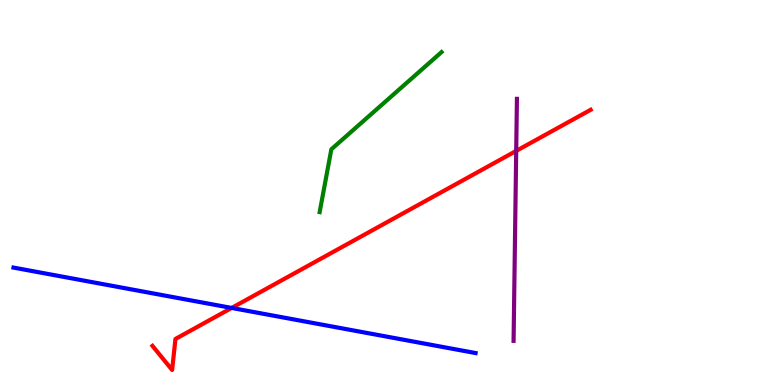[{'lines': ['blue', 'red'], 'intersections': [{'x': 2.99, 'y': 2.0}]}, {'lines': ['green', 'red'], 'intersections': []}, {'lines': ['purple', 'red'], 'intersections': [{'x': 6.66, 'y': 6.08}]}, {'lines': ['blue', 'green'], 'intersections': []}, {'lines': ['blue', 'purple'], 'intersections': []}, {'lines': ['green', 'purple'], 'intersections': []}]